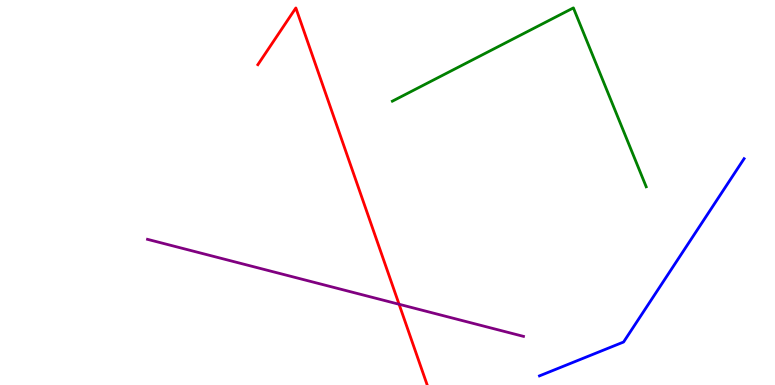[{'lines': ['blue', 'red'], 'intersections': []}, {'lines': ['green', 'red'], 'intersections': []}, {'lines': ['purple', 'red'], 'intersections': [{'x': 5.15, 'y': 2.1}]}, {'lines': ['blue', 'green'], 'intersections': []}, {'lines': ['blue', 'purple'], 'intersections': []}, {'lines': ['green', 'purple'], 'intersections': []}]